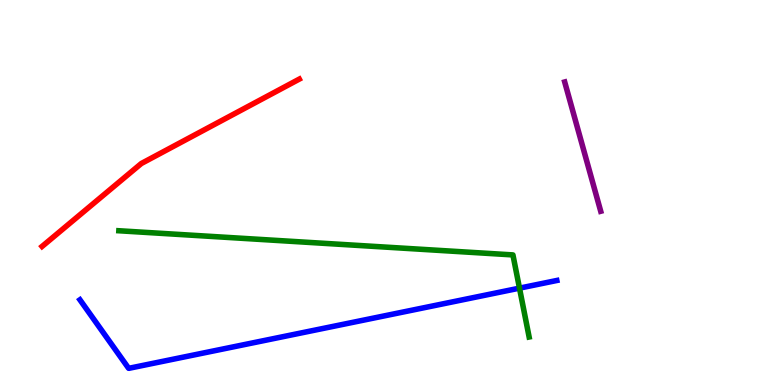[{'lines': ['blue', 'red'], 'intersections': []}, {'lines': ['green', 'red'], 'intersections': []}, {'lines': ['purple', 'red'], 'intersections': []}, {'lines': ['blue', 'green'], 'intersections': [{'x': 6.7, 'y': 2.52}]}, {'lines': ['blue', 'purple'], 'intersections': []}, {'lines': ['green', 'purple'], 'intersections': []}]